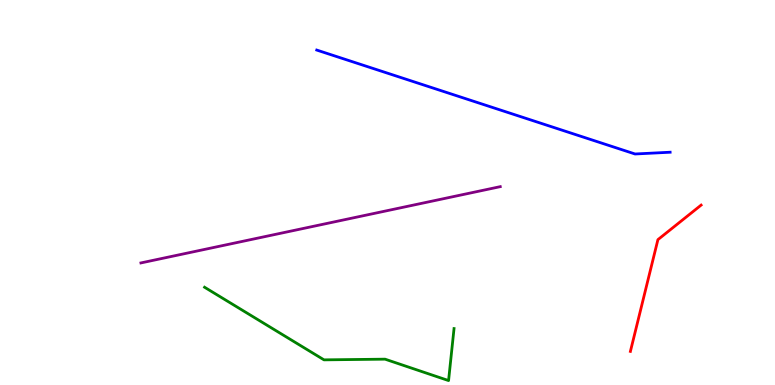[{'lines': ['blue', 'red'], 'intersections': []}, {'lines': ['green', 'red'], 'intersections': []}, {'lines': ['purple', 'red'], 'intersections': []}, {'lines': ['blue', 'green'], 'intersections': []}, {'lines': ['blue', 'purple'], 'intersections': []}, {'lines': ['green', 'purple'], 'intersections': []}]